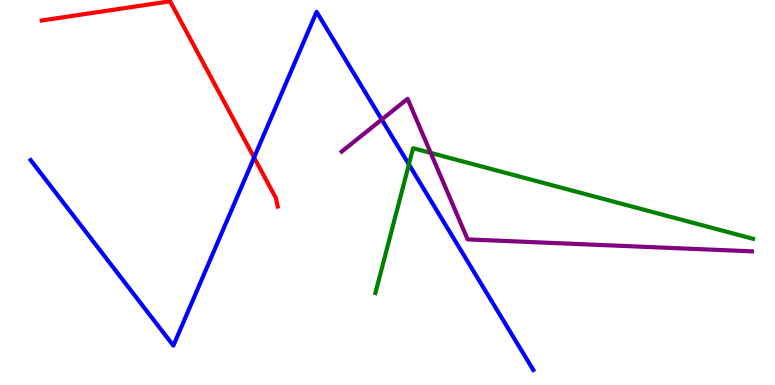[{'lines': ['blue', 'red'], 'intersections': [{'x': 3.28, 'y': 5.91}]}, {'lines': ['green', 'red'], 'intersections': []}, {'lines': ['purple', 'red'], 'intersections': []}, {'lines': ['blue', 'green'], 'intersections': [{'x': 5.28, 'y': 5.73}]}, {'lines': ['blue', 'purple'], 'intersections': [{'x': 4.93, 'y': 6.9}]}, {'lines': ['green', 'purple'], 'intersections': [{'x': 5.56, 'y': 6.03}]}]